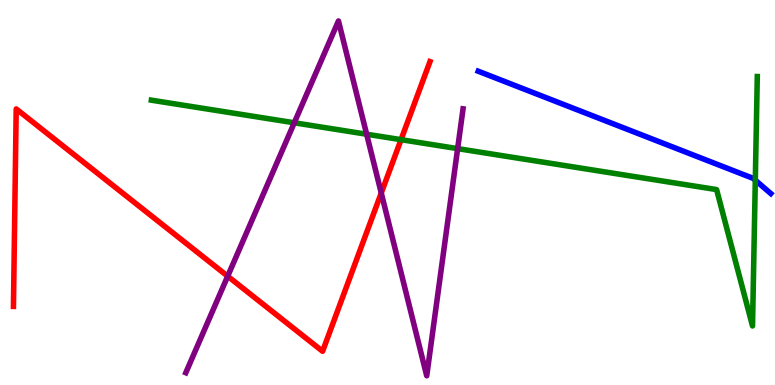[{'lines': ['blue', 'red'], 'intersections': []}, {'lines': ['green', 'red'], 'intersections': [{'x': 5.17, 'y': 6.37}]}, {'lines': ['purple', 'red'], 'intersections': [{'x': 2.94, 'y': 2.83}, {'x': 4.92, 'y': 4.99}]}, {'lines': ['blue', 'green'], 'intersections': [{'x': 9.75, 'y': 5.32}]}, {'lines': ['blue', 'purple'], 'intersections': []}, {'lines': ['green', 'purple'], 'intersections': [{'x': 3.8, 'y': 6.81}, {'x': 4.73, 'y': 6.51}, {'x': 5.91, 'y': 6.14}]}]